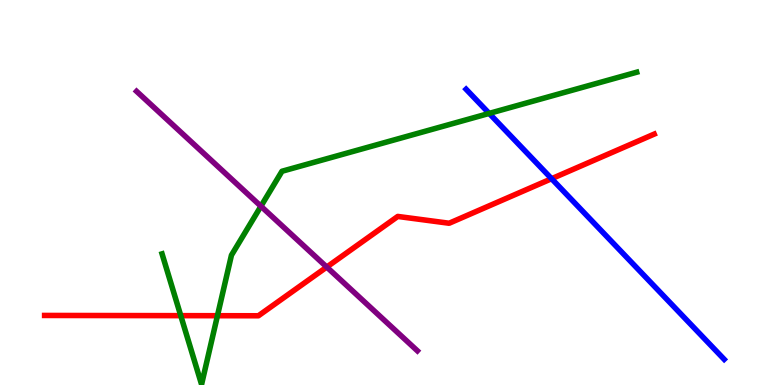[{'lines': ['blue', 'red'], 'intersections': [{'x': 7.12, 'y': 5.36}]}, {'lines': ['green', 'red'], 'intersections': [{'x': 2.33, 'y': 1.8}, {'x': 2.81, 'y': 1.8}]}, {'lines': ['purple', 'red'], 'intersections': [{'x': 4.22, 'y': 3.06}]}, {'lines': ['blue', 'green'], 'intersections': [{'x': 6.31, 'y': 7.05}]}, {'lines': ['blue', 'purple'], 'intersections': []}, {'lines': ['green', 'purple'], 'intersections': [{'x': 3.37, 'y': 4.64}]}]